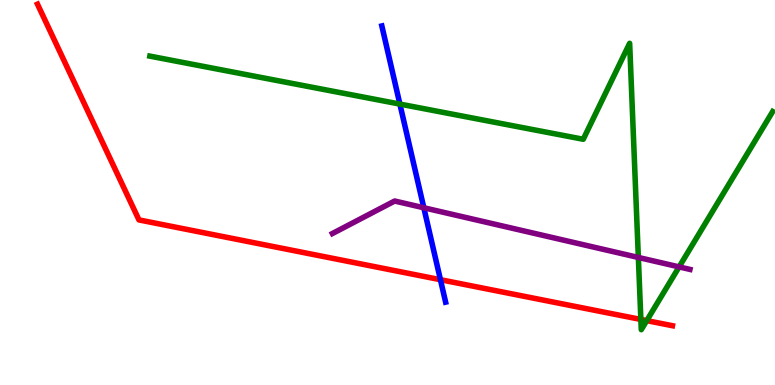[{'lines': ['blue', 'red'], 'intersections': [{'x': 5.68, 'y': 2.73}]}, {'lines': ['green', 'red'], 'intersections': [{'x': 8.27, 'y': 1.7}, {'x': 8.35, 'y': 1.67}]}, {'lines': ['purple', 'red'], 'intersections': []}, {'lines': ['blue', 'green'], 'intersections': [{'x': 5.16, 'y': 7.3}]}, {'lines': ['blue', 'purple'], 'intersections': [{'x': 5.47, 'y': 4.6}]}, {'lines': ['green', 'purple'], 'intersections': [{'x': 8.24, 'y': 3.31}, {'x': 8.76, 'y': 3.07}]}]